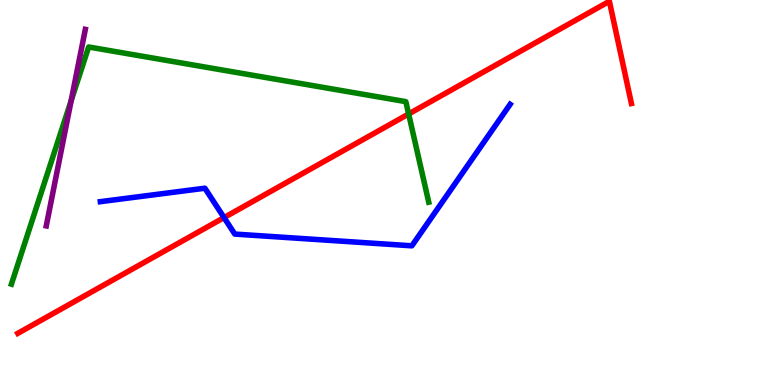[{'lines': ['blue', 'red'], 'intersections': [{'x': 2.89, 'y': 4.35}]}, {'lines': ['green', 'red'], 'intersections': [{'x': 5.27, 'y': 7.04}]}, {'lines': ['purple', 'red'], 'intersections': []}, {'lines': ['blue', 'green'], 'intersections': []}, {'lines': ['blue', 'purple'], 'intersections': []}, {'lines': ['green', 'purple'], 'intersections': [{'x': 0.918, 'y': 7.38}]}]